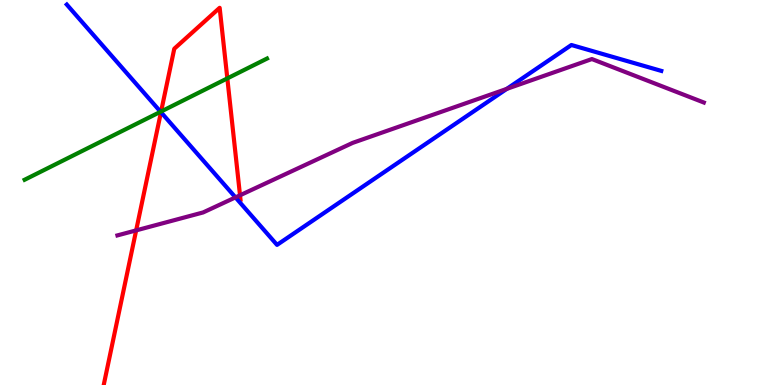[{'lines': ['blue', 'red'], 'intersections': [{'x': 2.08, 'y': 7.09}]}, {'lines': ['green', 'red'], 'intersections': [{'x': 2.08, 'y': 7.1}, {'x': 2.93, 'y': 7.96}]}, {'lines': ['purple', 'red'], 'intersections': [{'x': 1.76, 'y': 4.02}, {'x': 3.1, 'y': 4.93}]}, {'lines': ['blue', 'green'], 'intersections': [{'x': 2.07, 'y': 7.1}]}, {'lines': ['blue', 'purple'], 'intersections': [{'x': 3.04, 'y': 4.87}, {'x': 6.54, 'y': 7.69}]}, {'lines': ['green', 'purple'], 'intersections': []}]